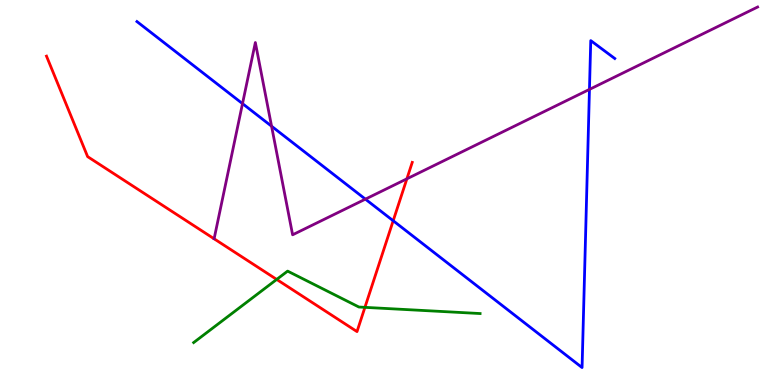[{'lines': ['blue', 'red'], 'intersections': [{'x': 5.07, 'y': 4.27}]}, {'lines': ['green', 'red'], 'intersections': [{'x': 3.57, 'y': 2.74}, {'x': 4.71, 'y': 2.02}]}, {'lines': ['purple', 'red'], 'intersections': [{'x': 5.25, 'y': 5.36}]}, {'lines': ['blue', 'green'], 'intersections': []}, {'lines': ['blue', 'purple'], 'intersections': [{'x': 3.13, 'y': 7.31}, {'x': 3.5, 'y': 6.72}, {'x': 4.71, 'y': 4.83}, {'x': 7.61, 'y': 7.68}]}, {'lines': ['green', 'purple'], 'intersections': []}]